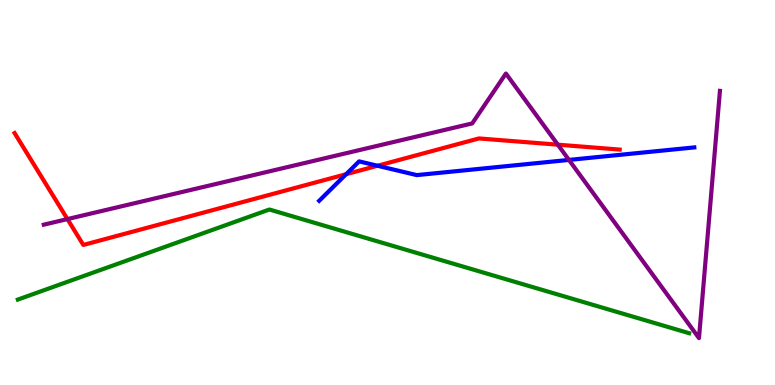[{'lines': ['blue', 'red'], 'intersections': [{'x': 4.47, 'y': 5.48}, {'x': 4.87, 'y': 5.69}]}, {'lines': ['green', 'red'], 'intersections': []}, {'lines': ['purple', 'red'], 'intersections': [{'x': 0.87, 'y': 4.31}, {'x': 7.2, 'y': 6.24}]}, {'lines': ['blue', 'green'], 'intersections': []}, {'lines': ['blue', 'purple'], 'intersections': [{'x': 7.34, 'y': 5.85}]}, {'lines': ['green', 'purple'], 'intersections': []}]